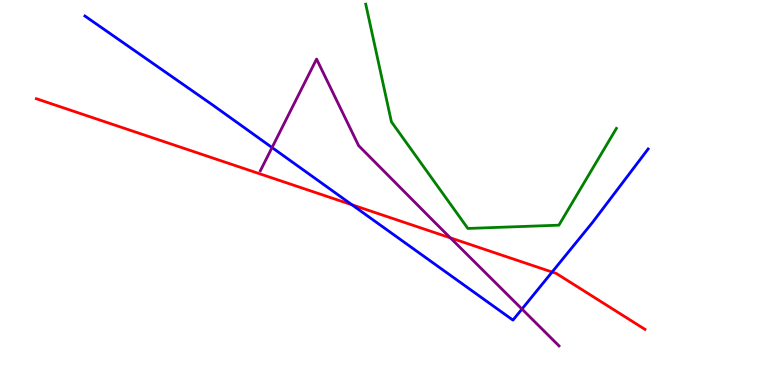[{'lines': ['blue', 'red'], 'intersections': [{'x': 4.54, 'y': 4.68}, {'x': 7.12, 'y': 2.93}]}, {'lines': ['green', 'red'], 'intersections': []}, {'lines': ['purple', 'red'], 'intersections': [{'x': 5.81, 'y': 3.82}]}, {'lines': ['blue', 'green'], 'intersections': []}, {'lines': ['blue', 'purple'], 'intersections': [{'x': 3.51, 'y': 6.17}, {'x': 6.74, 'y': 1.97}]}, {'lines': ['green', 'purple'], 'intersections': []}]